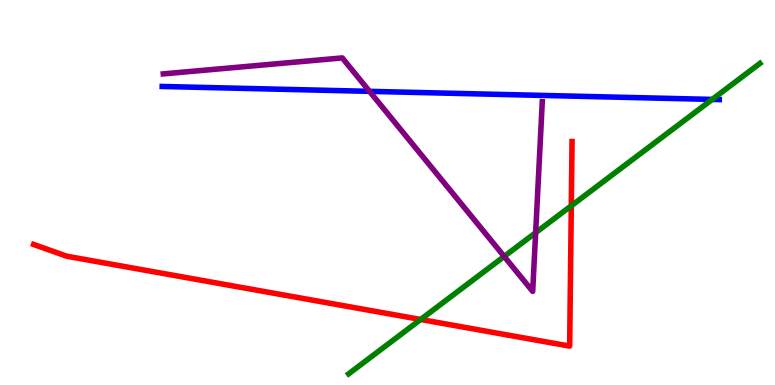[{'lines': ['blue', 'red'], 'intersections': []}, {'lines': ['green', 'red'], 'intersections': [{'x': 5.43, 'y': 1.7}, {'x': 7.37, 'y': 4.66}]}, {'lines': ['purple', 'red'], 'intersections': []}, {'lines': ['blue', 'green'], 'intersections': [{'x': 9.19, 'y': 7.42}]}, {'lines': ['blue', 'purple'], 'intersections': [{'x': 4.77, 'y': 7.63}]}, {'lines': ['green', 'purple'], 'intersections': [{'x': 6.51, 'y': 3.34}, {'x': 6.91, 'y': 3.96}]}]